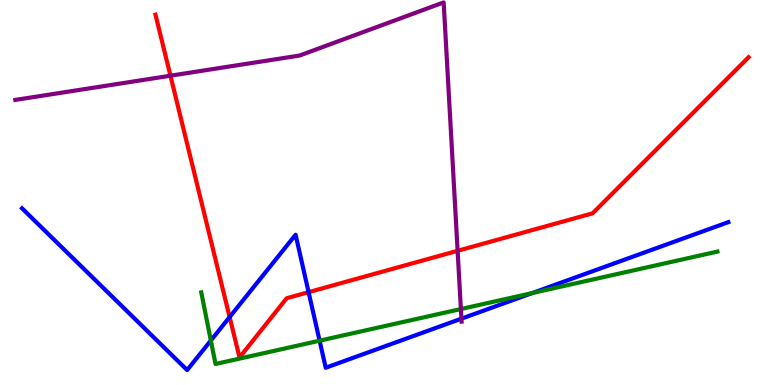[{'lines': ['blue', 'red'], 'intersections': [{'x': 2.96, 'y': 1.76}, {'x': 3.98, 'y': 2.41}]}, {'lines': ['green', 'red'], 'intersections': []}, {'lines': ['purple', 'red'], 'intersections': [{'x': 2.2, 'y': 8.03}, {'x': 5.9, 'y': 3.49}]}, {'lines': ['blue', 'green'], 'intersections': [{'x': 2.72, 'y': 1.16}, {'x': 4.12, 'y': 1.15}, {'x': 6.87, 'y': 2.39}]}, {'lines': ['blue', 'purple'], 'intersections': [{'x': 5.95, 'y': 1.72}]}, {'lines': ['green', 'purple'], 'intersections': [{'x': 5.95, 'y': 1.97}]}]